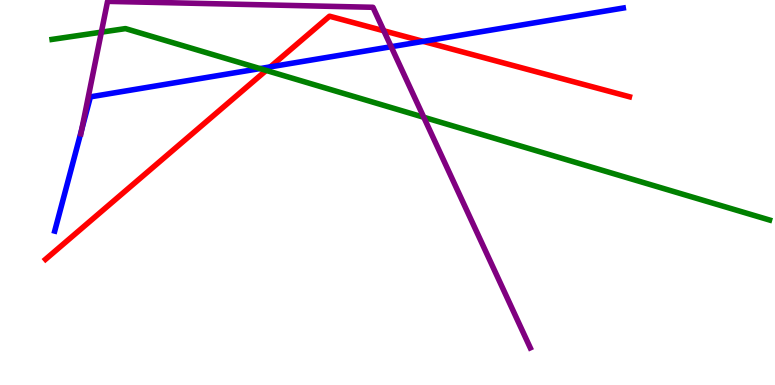[{'lines': ['blue', 'red'], 'intersections': [{'x': 3.49, 'y': 8.26}, {'x': 5.46, 'y': 8.93}]}, {'lines': ['green', 'red'], 'intersections': [{'x': 3.43, 'y': 8.17}]}, {'lines': ['purple', 'red'], 'intersections': [{'x': 4.95, 'y': 9.2}]}, {'lines': ['blue', 'green'], 'intersections': [{'x': 3.35, 'y': 8.22}]}, {'lines': ['blue', 'purple'], 'intersections': [{'x': 1.05, 'y': 6.63}, {'x': 5.05, 'y': 8.79}]}, {'lines': ['green', 'purple'], 'intersections': [{'x': 1.31, 'y': 9.16}, {'x': 5.47, 'y': 6.95}]}]